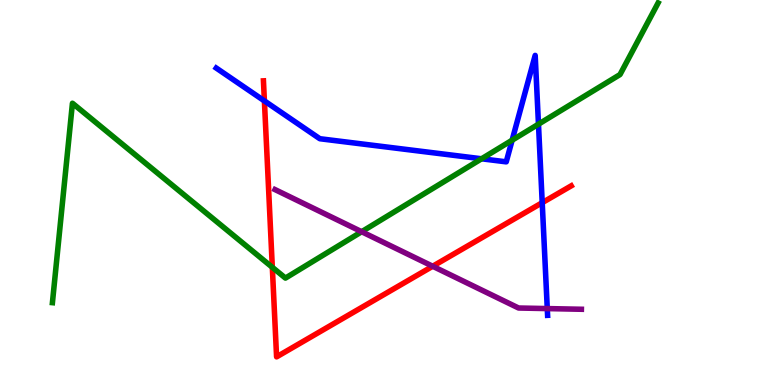[{'lines': ['blue', 'red'], 'intersections': [{'x': 3.41, 'y': 7.38}, {'x': 7.0, 'y': 4.74}]}, {'lines': ['green', 'red'], 'intersections': [{'x': 3.51, 'y': 3.06}]}, {'lines': ['purple', 'red'], 'intersections': [{'x': 5.58, 'y': 3.08}]}, {'lines': ['blue', 'green'], 'intersections': [{'x': 6.21, 'y': 5.88}, {'x': 6.61, 'y': 6.36}, {'x': 6.95, 'y': 6.77}]}, {'lines': ['blue', 'purple'], 'intersections': [{'x': 7.06, 'y': 1.98}]}, {'lines': ['green', 'purple'], 'intersections': [{'x': 4.67, 'y': 3.98}]}]